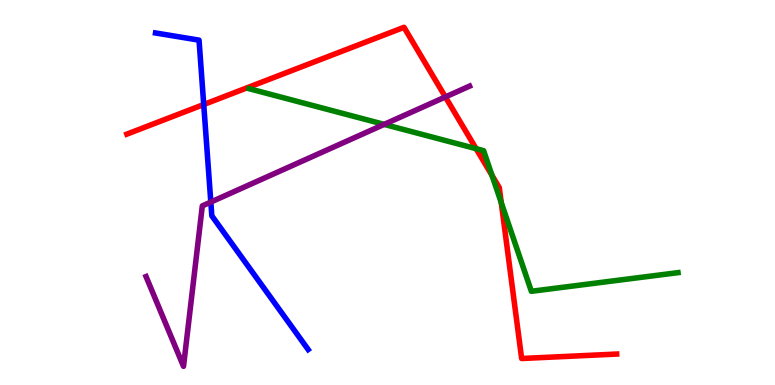[{'lines': ['blue', 'red'], 'intersections': [{'x': 2.63, 'y': 7.29}]}, {'lines': ['green', 'red'], 'intersections': [{'x': 6.14, 'y': 6.14}, {'x': 6.35, 'y': 5.44}, {'x': 6.47, 'y': 4.74}]}, {'lines': ['purple', 'red'], 'intersections': [{'x': 5.75, 'y': 7.48}]}, {'lines': ['blue', 'green'], 'intersections': []}, {'lines': ['blue', 'purple'], 'intersections': [{'x': 2.72, 'y': 4.75}]}, {'lines': ['green', 'purple'], 'intersections': [{'x': 4.96, 'y': 6.77}]}]